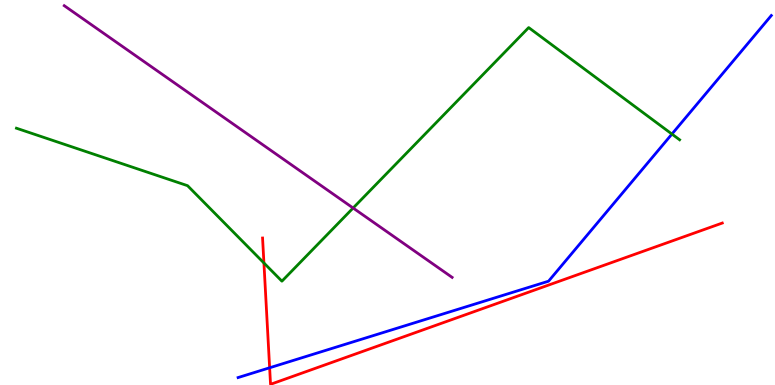[{'lines': ['blue', 'red'], 'intersections': [{'x': 3.48, 'y': 0.447}]}, {'lines': ['green', 'red'], 'intersections': [{'x': 3.41, 'y': 3.17}]}, {'lines': ['purple', 'red'], 'intersections': []}, {'lines': ['blue', 'green'], 'intersections': [{'x': 8.67, 'y': 6.52}]}, {'lines': ['blue', 'purple'], 'intersections': []}, {'lines': ['green', 'purple'], 'intersections': [{'x': 4.56, 'y': 4.6}]}]